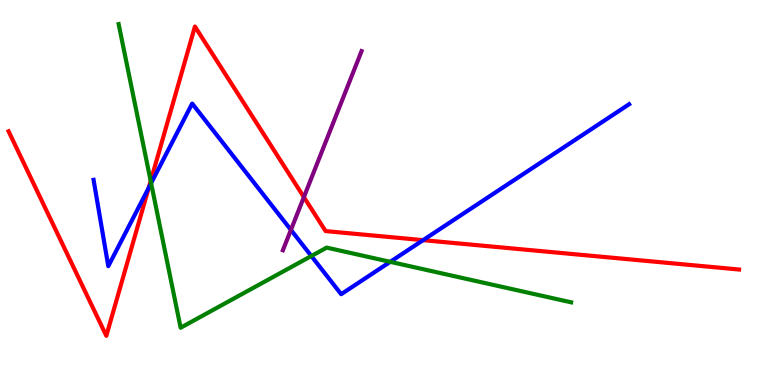[{'lines': ['blue', 'red'], 'intersections': [{'x': 1.92, 'y': 5.12}, {'x': 5.46, 'y': 3.76}]}, {'lines': ['green', 'red'], 'intersections': [{'x': 1.94, 'y': 5.3}]}, {'lines': ['purple', 'red'], 'intersections': [{'x': 3.92, 'y': 4.88}]}, {'lines': ['blue', 'green'], 'intersections': [{'x': 1.95, 'y': 5.24}, {'x': 4.02, 'y': 3.35}, {'x': 5.04, 'y': 3.2}]}, {'lines': ['blue', 'purple'], 'intersections': [{'x': 3.75, 'y': 4.03}]}, {'lines': ['green', 'purple'], 'intersections': []}]